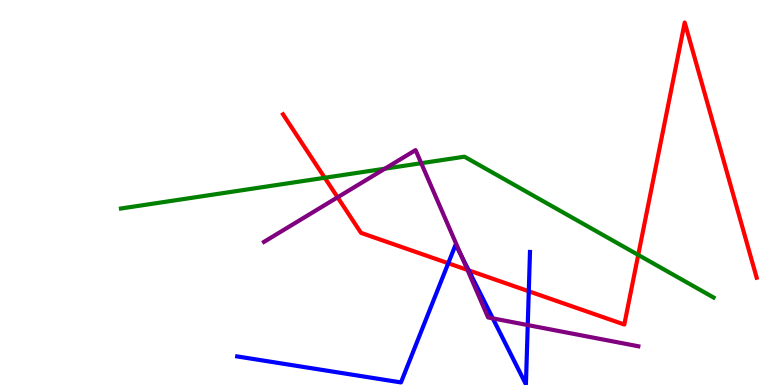[{'lines': ['blue', 'red'], 'intersections': [{'x': 5.78, 'y': 3.16}, {'x': 6.05, 'y': 2.98}, {'x': 6.82, 'y': 2.43}]}, {'lines': ['green', 'red'], 'intersections': [{'x': 4.19, 'y': 5.38}, {'x': 8.24, 'y': 3.38}]}, {'lines': ['purple', 'red'], 'intersections': [{'x': 4.36, 'y': 4.88}, {'x': 6.03, 'y': 2.99}]}, {'lines': ['blue', 'green'], 'intersections': []}, {'lines': ['blue', 'purple'], 'intersections': [{'x': 5.95, 'y': 3.36}, {'x': 6.36, 'y': 1.73}, {'x': 6.81, 'y': 1.56}]}, {'lines': ['green', 'purple'], 'intersections': [{'x': 4.97, 'y': 5.62}, {'x': 5.44, 'y': 5.76}]}]